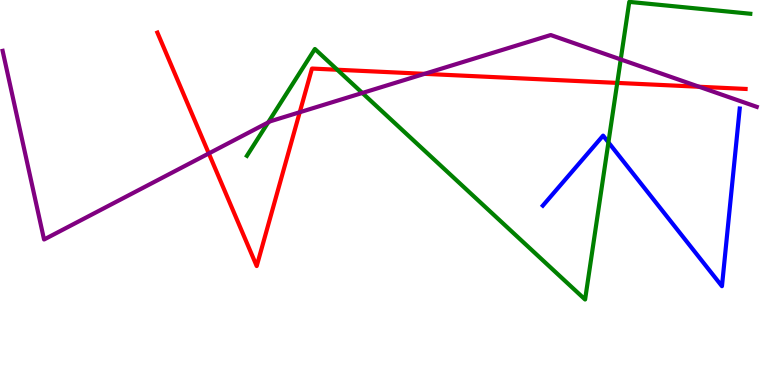[{'lines': ['blue', 'red'], 'intersections': []}, {'lines': ['green', 'red'], 'intersections': [{'x': 4.35, 'y': 8.19}, {'x': 7.96, 'y': 7.85}]}, {'lines': ['purple', 'red'], 'intersections': [{'x': 2.69, 'y': 6.01}, {'x': 3.87, 'y': 7.08}, {'x': 5.48, 'y': 8.08}, {'x': 9.02, 'y': 7.75}]}, {'lines': ['blue', 'green'], 'intersections': [{'x': 7.85, 'y': 6.3}]}, {'lines': ['blue', 'purple'], 'intersections': []}, {'lines': ['green', 'purple'], 'intersections': [{'x': 3.46, 'y': 6.82}, {'x': 4.68, 'y': 7.58}, {'x': 8.01, 'y': 8.46}]}]